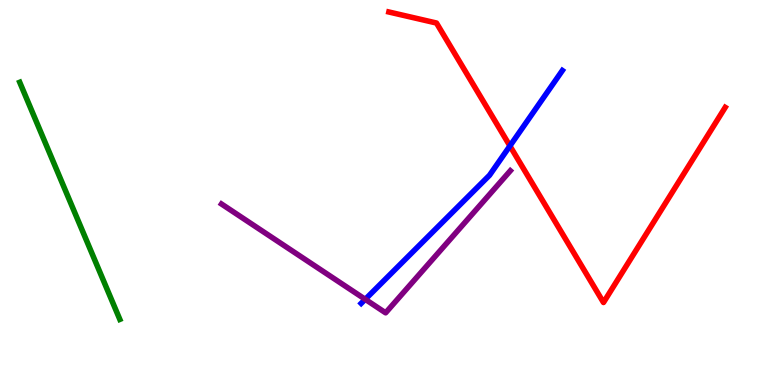[{'lines': ['blue', 'red'], 'intersections': [{'x': 6.58, 'y': 6.21}]}, {'lines': ['green', 'red'], 'intersections': []}, {'lines': ['purple', 'red'], 'intersections': []}, {'lines': ['blue', 'green'], 'intersections': []}, {'lines': ['blue', 'purple'], 'intersections': [{'x': 4.71, 'y': 2.23}]}, {'lines': ['green', 'purple'], 'intersections': []}]